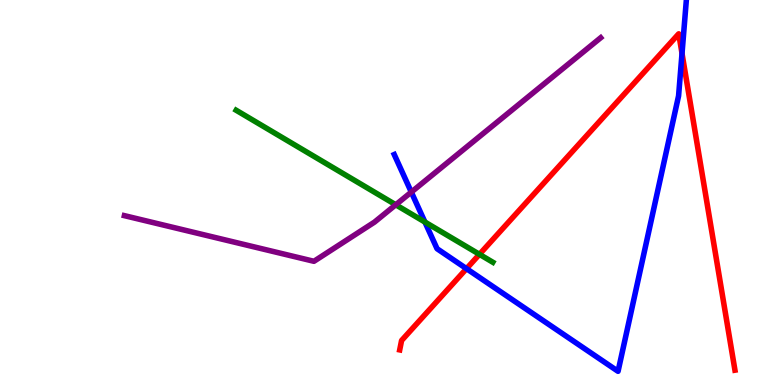[{'lines': ['blue', 'red'], 'intersections': [{'x': 6.02, 'y': 3.02}, {'x': 8.8, 'y': 8.61}]}, {'lines': ['green', 'red'], 'intersections': [{'x': 6.19, 'y': 3.39}]}, {'lines': ['purple', 'red'], 'intersections': []}, {'lines': ['blue', 'green'], 'intersections': [{'x': 5.48, 'y': 4.23}]}, {'lines': ['blue', 'purple'], 'intersections': [{'x': 5.31, 'y': 5.01}]}, {'lines': ['green', 'purple'], 'intersections': [{'x': 5.11, 'y': 4.68}]}]